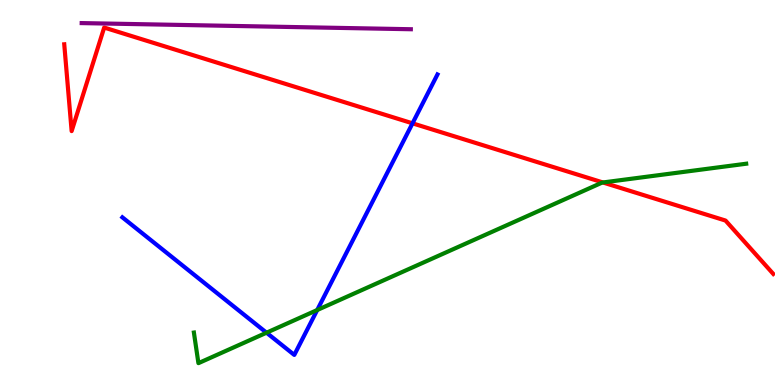[{'lines': ['blue', 'red'], 'intersections': [{'x': 5.32, 'y': 6.8}]}, {'lines': ['green', 'red'], 'intersections': [{'x': 7.78, 'y': 5.26}]}, {'lines': ['purple', 'red'], 'intersections': []}, {'lines': ['blue', 'green'], 'intersections': [{'x': 3.44, 'y': 1.36}, {'x': 4.09, 'y': 1.95}]}, {'lines': ['blue', 'purple'], 'intersections': []}, {'lines': ['green', 'purple'], 'intersections': []}]